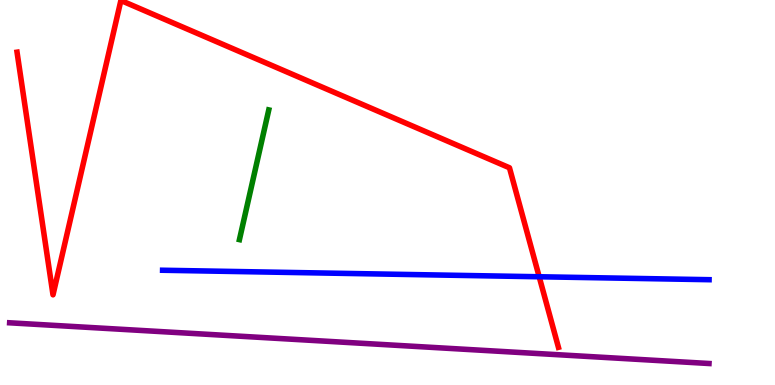[{'lines': ['blue', 'red'], 'intersections': [{'x': 6.96, 'y': 2.81}]}, {'lines': ['green', 'red'], 'intersections': []}, {'lines': ['purple', 'red'], 'intersections': []}, {'lines': ['blue', 'green'], 'intersections': []}, {'lines': ['blue', 'purple'], 'intersections': []}, {'lines': ['green', 'purple'], 'intersections': []}]